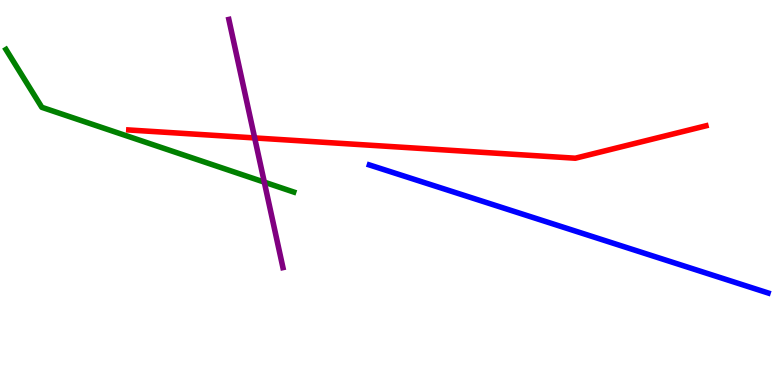[{'lines': ['blue', 'red'], 'intersections': []}, {'lines': ['green', 'red'], 'intersections': []}, {'lines': ['purple', 'red'], 'intersections': [{'x': 3.29, 'y': 6.42}]}, {'lines': ['blue', 'green'], 'intersections': []}, {'lines': ['blue', 'purple'], 'intersections': []}, {'lines': ['green', 'purple'], 'intersections': [{'x': 3.41, 'y': 5.27}]}]